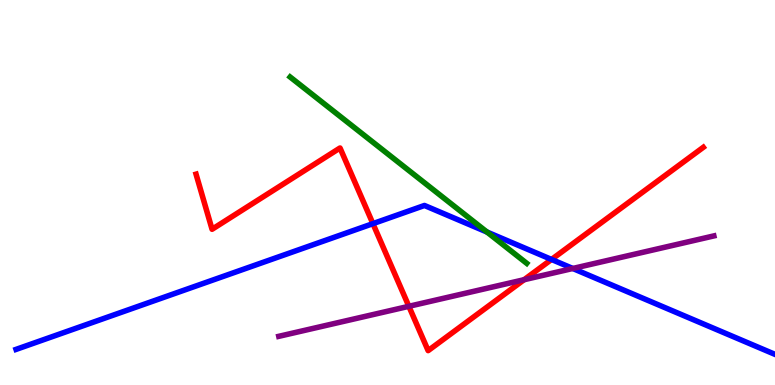[{'lines': ['blue', 'red'], 'intersections': [{'x': 4.81, 'y': 4.19}, {'x': 7.12, 'y': 3.26}]}, {'lines': ['green', 'red'], 'intersections': []}, {'lines': ['purple', 'red'], 'intersections': [{'x': 5.28, 'y': 2.04}, {'x': 6.76, 'y': 2.73}]}, {'lines': ['blue', 'green'], 'intersections': [{'x': 6.28, 'y': 3.97}]}, {'lines': ['blue', 'purple'], 'intersections': [{'x': 7.39, 'y': 3.03}]}, {'lines': ['green', 'purple'], 'intersections': []}]